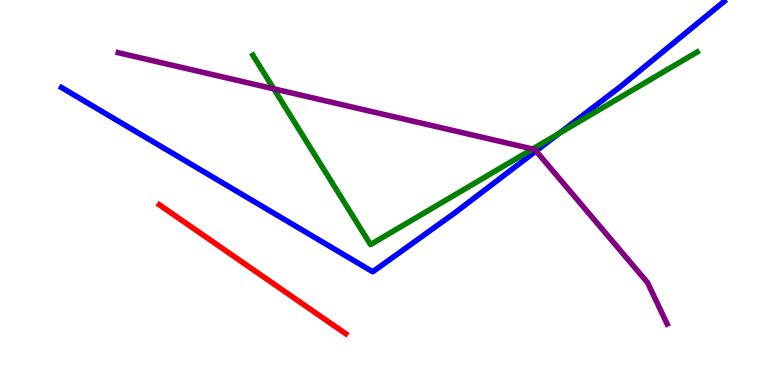[{'lines': ['blue', 'red'], 'intersections': []}, {'lines': ['green', 'red'], 'intersections': []}, {'lines': ['purple', 'red'], 'intersections': []}, {'lines': ['blue', 'green'], 'intersections': [{'x': 7.21, 'y': 6.53}]}, {'lines': ['blue', 'purple'], 'intersections': [{'x': 6.92, 'y': 6.08}]}, {'lines': ['green', 'purple'], 'intersections': [{'x': 3.53, 'y': 7.69}, {'x': 6.87, 'y': 6.13}]}]